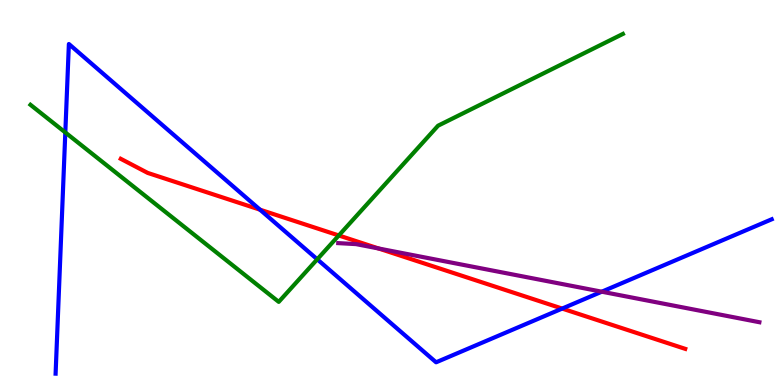[{'lines': ['blue', 'red'], 'intersections': [{'x': 3.35, 'y': 4.55}, {'x': 7.25, 'y': 1.99}]}, {'lines': ['green', 'red'], 'intersections': [{'x': 4.37, 'y': 3.88}]}, {'lines': ['purple', 'red'], 'intersections': [{'x': 4.88, 'y': 3.55}]}, {'lines': ['blue', 'green'], 'intersections': [{'x': 0.843, 'y': 6.56}, {'x': 4.09, 'y': 3.27}]}, {'lines': ['blue', 'purple'], 'intersections': [{'x': 7.76, 'y': 2.42}]}, {'lines': ['green', 'purple'], 'intersections': []}]